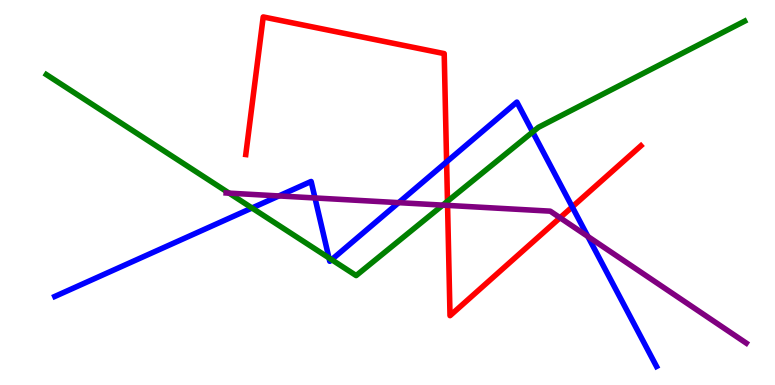[{'lines': ['blue', 'red'], 'intersections': [{'x': 5.76, 'y': 5.8}, {'x': 7.38, 'y': 4.63}]}, {'lines': ['green', 'red'], 'intersections': [{'x': 5.77, 'y': 4.77}]}, {'lines': ['purple', 'red'], 'intersections': [{'x': 5.78, 'y': 4.66}, {'x': 7.23, 'y': 4.34}]}, {'lines': ['blue', 'green'], 'intersections': [{'x': 3.25, 'y': 4.6}, {'x': 4.24, 'y': 3.3}, {'x': 4.28, 'y': 3.26}, {'x': 6.87, 'y': 6.57}]}, {'lines': ['blue', 'purple'], 'intersections': [{'x': 3.6, 'y': 4.91}, {'x': 4.06, 'y': 4.86}, {'x': 5.14, 'y': 4.74}, {'x': 7.59, 'y': 3.86}]}, {'lines': ['green', 'purple'], 'intersections': [{'x': 2.96, 'y': 4.98}, {'x': 5.71, 'y': 4.67}]}]